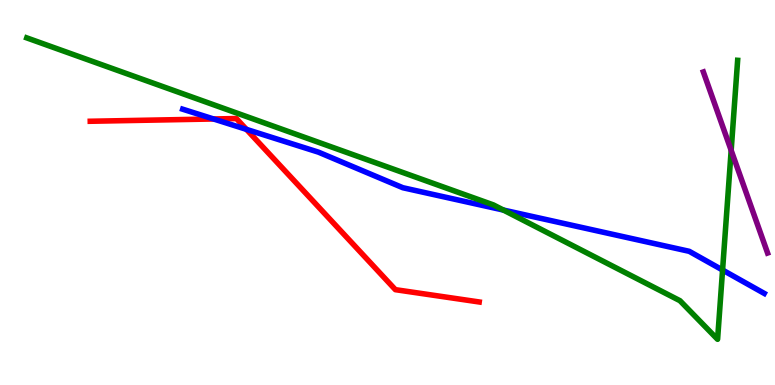[{'lines': ['blue', 'red'], 'intersections': [{'x': 2.76, 'y': 6.91}, {'x': 3.18, 'y': 6.64}]}, {'lines': ['green', 'red'], 'intersections': []}, {'lines': ['purple', 'red'], 'intersections': []}, {'lines': ['blue', 'green'], 'intersections': [{'x': 6.5, 'y': 4.54}, {'x': 9.32, 'y': 2.99}]}, {'lines': ['blue', 'purple'], 'intersections': []}, {'lines': ['green', 'purple'], 'intersections': [{'x': 9.43, 'y': 6.09}]}]